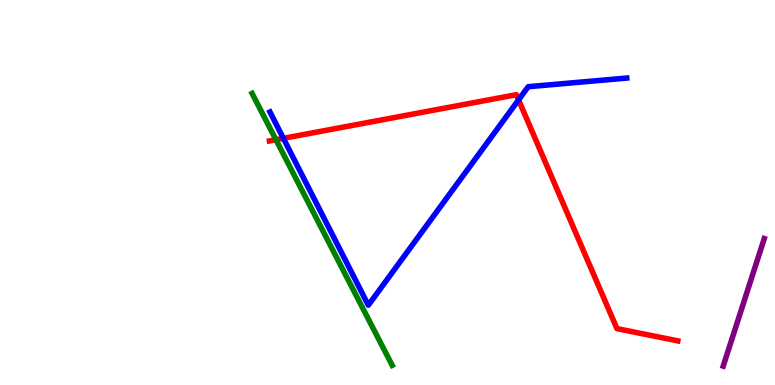[{'lines': ['blue', 'red'], 'intersections': [{'x': 3.66, 'y': 6.41}, {'x': 6.69, 'y': 7.41}]}, {'lines': ['green', 'red'], 'intersections': [{'x': 3.56, 'y': 6.37}]}, {'lines': ['purple', 'red'], 'intersections': []}, {'lines': ['blue', 'green'], 'intersections': []}, {'lines': ['blue', 'purple'], 'intersections': []}, {'lines': ['green', 'purple'], 'intersections': []}]